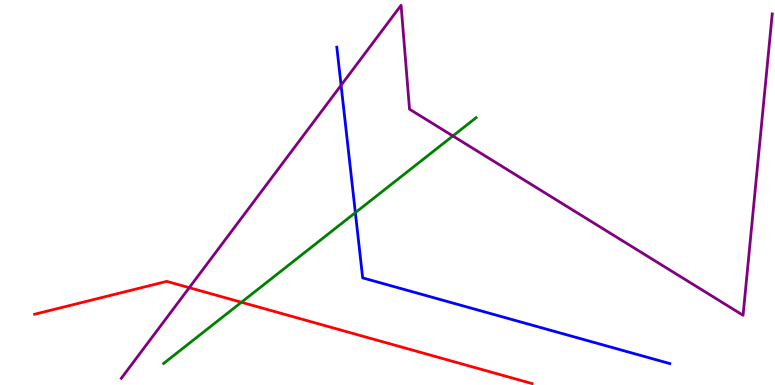[{'lines': ['blue', 'red'], 'intersections': []}, {'lines': ['green', 'red'], 'intersections': [{'x': 3.12, 'y': 2.15}]}, {'lines': ['purple', 'red'], 'intersections': [{'x': 2.44, 'y': 2.53}]}, {'lines': ['blue', 'green'], 'intersections': [{'x': 4.59, 'y': 4.48}]}, {'lines': ['blue', 'purple'], 'intersections': [{'x': 4.4, 'y': 7.79}]}, {'lines': ['green', 'purple'], 'intersections': [{'x': 5.84, 'y': 6.47}]}]